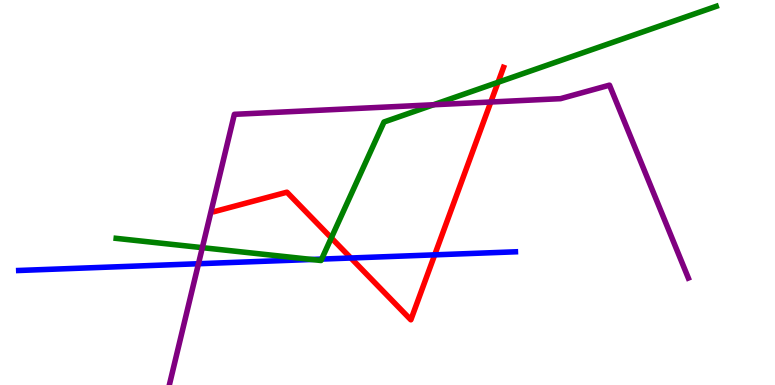[{'lines': ['blue', 'red'], 'intersections': [{'x': 4.53, 'y': 3.3}, {'x': 5.61, 'y': 3.38}]}, {'lines': ['green', 'red'], 'intersections': [{'x': 4.27, 'y': 3.82}, {'x': 6.43, 'y': 7.86}]}, {'lines': ['purple', 'red'], 'intersections': [{'x': 6.33, 'y': 7.35}]}, {'lines': ['blue', 'green'], 'intersections': [{'x': 4.02, 'y': 3.26}, {'x': 4.15, 'y': 3.27}]}, {'lines': ['blue', 'purple'], 'intersections': [{'x': 2.56, 'y': 3.15}]}, {'lines': ['green', 'purple'], 'intersections': [{'x': 2.61, 'y': 3.57}, {'x': 5.59, 'y': 7.28}]}]